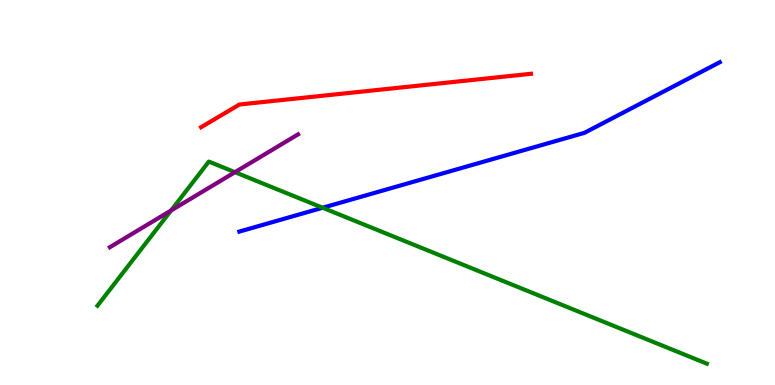[{'lines': ['blue', 'red'], 'intersections': []}, {'lines': ['green', 'red'], 'intersections': []}, {'lines': ['purple', 'red'], 'intersections': []}, {'lines': ['blue', 'green'], 'intersections': [{'x': 4.16, 'y': 4.6}]}, {'lines': ['blue', 'purple'], 'intersections': []}, {'lines': ['green', 'purple'], 'intersections': [{'x': 2.21, 'y': 4.53}, {'x': 3.03, 'y': 5.53}]}]